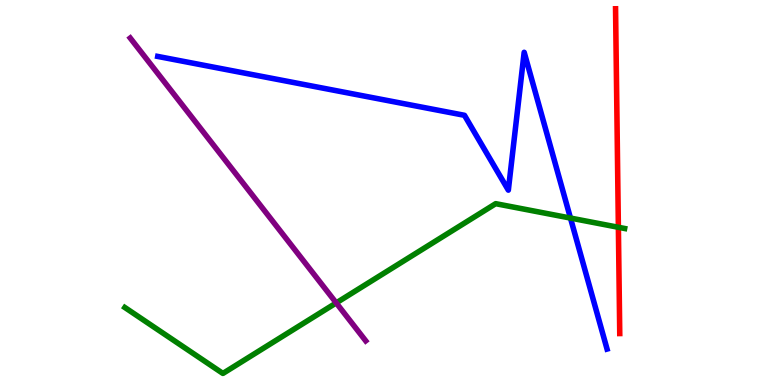[{'lines': ['blue', 'red'], 'intersections': []}, {'lines': ['green', 'red'], 'intersections': [{'x': 7.98, 'y': 4.1}]}, {'lines': ['purple', 'red'], 'intersections': []}, {'lines': ['blue', 'green'], 'intersections': [{'x': 7.36, 'y': 4.34}]}, {'lines': ['blue', 'purple'], 'intersections': []}, {'lines': ['green', 'purple'], 'intersections': [{'x': 4.34, 'y': 2.13}]}]